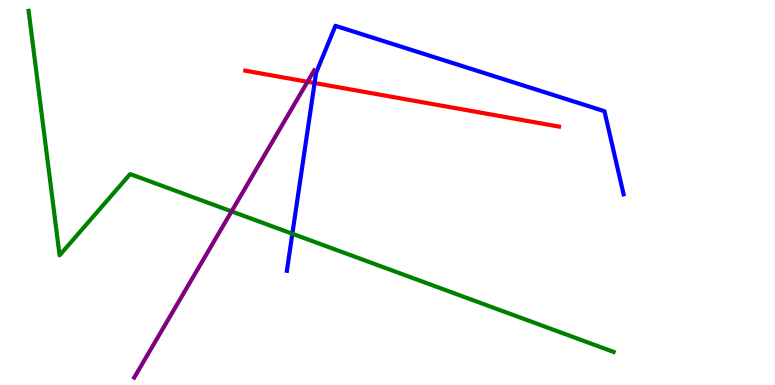[{'lines': ['blue', 'red'], 'intersections': [{'x': 4.06, 'y': 7.84}]}, {'lines': ['green', 'red'], 'intersections': []}, {'lines': ['purple', 'red'], 'intersections': [{'x': 3.97, 'y': 7.88}]}, {'lines': ['blue', 'green'], 'intersections': [{'x': 3.77, 'y': 3.93}]}, {'lines': ['blue', 'purple'], 'intersections': []}, {'lines': ['green', 'purple'], 'intersections': [{'x': 2.99, 'y': 4.51}]}]